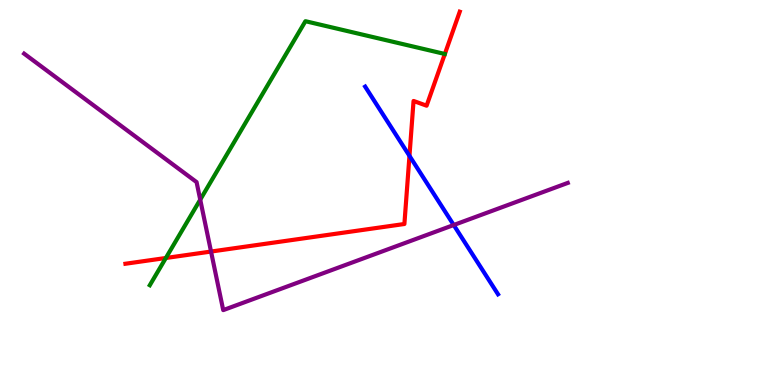[{'lines': ['blue', 'red'], 'intersections': [{'x': 5.28, 'y': 5.95}]}, {'lines': ['green', 'red'], 'intersections': [{'x': 2.14, 'y': 3.3}]}, {'lines': ['purple', 'red'], 'intersections': [{'x': 2.72, 'y': 3.47}]}, {'lines': ['blue', 'green'], 'intersections': []}, {'lines': ['blue', 'purple'], 'intersections': [{'x': 5.85, 'y': 4.16}]}, {'lines': ['green', 'purple'], 'intersections': [{'x': 2.58, 'y': 4.81}]}]